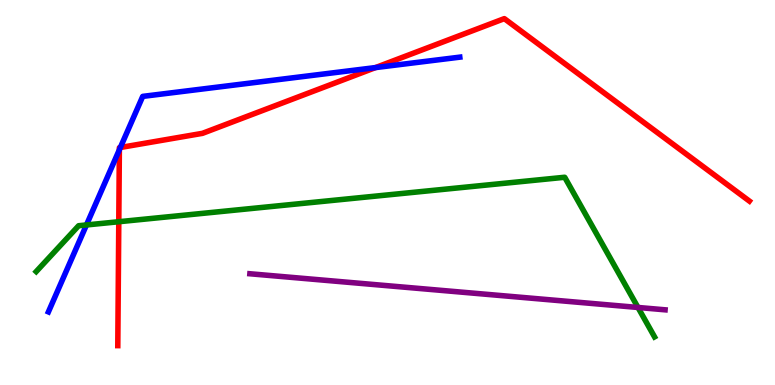[{'lines': ['blue', 'red'], 'intersections': [{'x': 1.54, 'y': 6.11}, {'x': 1.55, 'y': 6.17}, {'x': 4.85, 'y': 8.24}]}, {'lines': ['green', 'red'], 'intersections': [{'x': 1.53, 'y': 4.24}]}, {'lines': ['purple', 'red'], 'intersections': []}, {'lines': ['blue', 'green'], 'intersections': [{'x': 1.12, 'y': 4.16}]}, {'lines': ['blue', 'purple'], 'intersections': []}, {'lines': ['green', 'purple'], 'intersections': [{'x': 8.23, 'y': 2.01}]}]